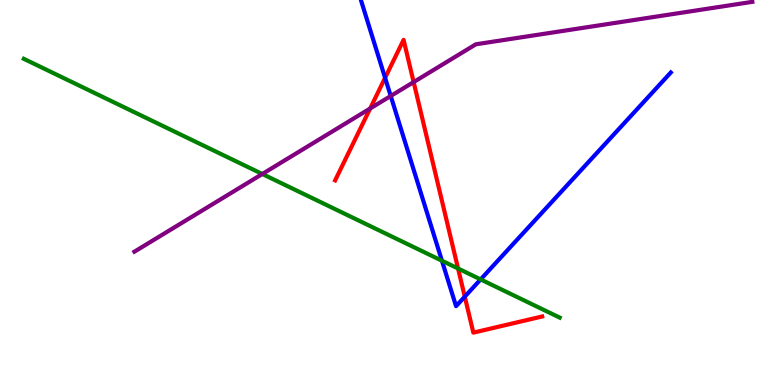[{'lines': ['blue', 'red'], 'intersections': [{'x': 4.97, 'y': 7.98}, {'x': 6.0, 'y': 2.29}]}, {'lines': ['green', 'red'], 'intersections': [{'x': 5.91, 'y': 3.03}]}, {'lines': ['purple', 'red'], 'intersections': [{'x': 4.78, 'y': 7.18}, {'x': 5.34, 'y': 7.87}]}, {'lines': ['blue', 'green'], 'intersections': [{'x': 5.7, 'y': 3.23}, {'x': 6.2, 'y': 2.74}]}, {'lines': ['blue', 'purple'], 'intersections': [{'x': 5.04, 'y': 7.51}]}, {'lines': ['green', 'purple'], 'intersections': [{'x': 3.38, 'y': 5.48}]}]